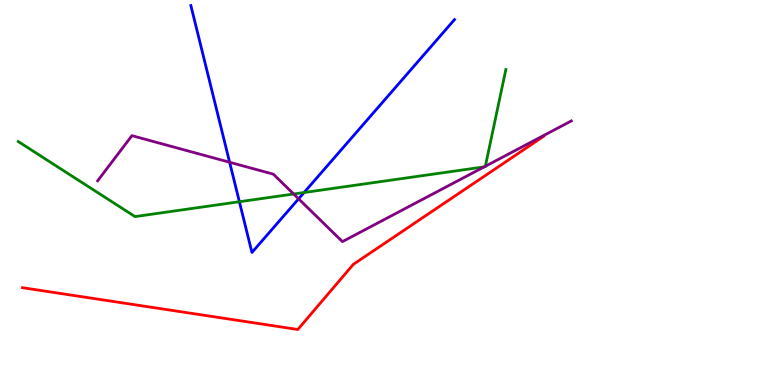[{'lines': ['blue', 'red'], 'intersections': []}, {'lines': ['green', 'red'], 'intersections': []}, {'lines': ['purple', 'red'], 'intersections': []}, {'lines': ['blue', 'green'], 'intersections': [{'x': 3.09, 'y': 4.76}, {'x': 3.92, 'y': 5.0}]}, {'lines': ['blue', 'purple'], 'intersections': [{'x': 2.96, 'y': 5.79}, {'x': 3.85, 'y': 4.84}]}, {'lines': ['green', 'purple'], 'intersections': [{'x': 3.79, 'y': 4.96}, {'x': 6.25, 'y': 5.67}, {'x': 6.26, 'y': 5.68}]}]